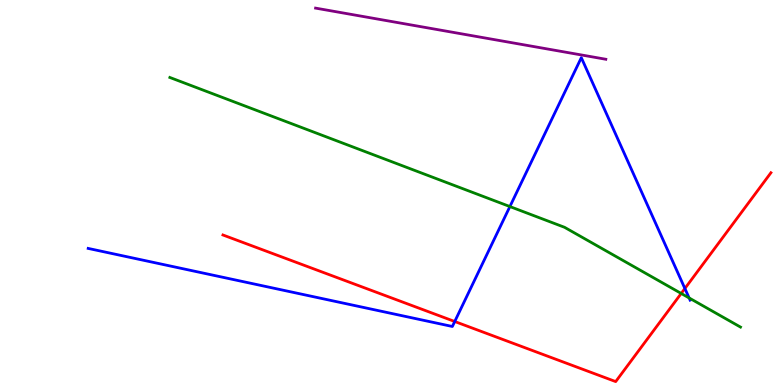[{'lines': ['blue', 'red'], 'intersections': [{'x': 5.87, 'y': 1.65}, {'x': 8.84, 'y': 2.51}]}, {'lines': ['green', 'red'], 'intersections': [{'x': 8.79, 'y': 2.38}]}, {'lines': ['purple', 'red'], 'intersections': []}, {'lines': ['blue', 'green'], 'intersections': [{'x': 6.58, 'y': 4.63}, {'x': 8.89, 'y': 2.26}]}, {'lines': ['blue', 'purple'], 'intersections': []}, {'lines': ['green', 'purple'], 'intersections': []}]